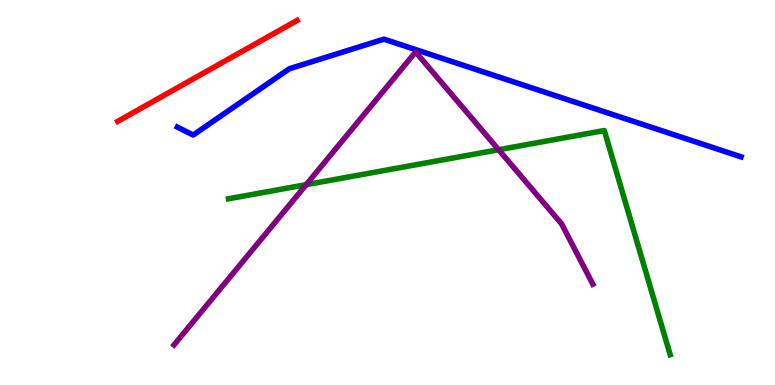[{'lines': ['blue', 'red'], 'intersections': []}, {'lines': ['green', 'red'], 'intersections': []}, {'lines': ['purple', 'red'], 'intersections': []}, {'lines': ['blue', 'green'], 'intersections': []}, {'lines': ['blue', 'purple'], 'intersections': []}, {'lines': ['green', 'purple'], 'intersections': [{'x': 3.95, 'y': 5.2}, {'x': 6.43, 'y': 6.11}]}]